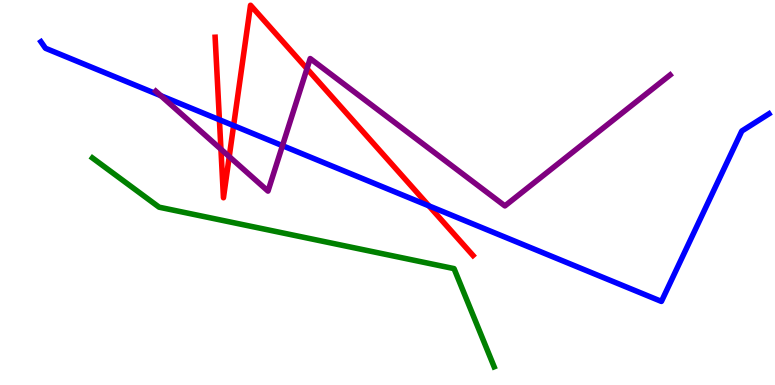[{'lines': ['blue', 'red'], 'intersections': [{'x': 2.83, 'y': 6.89}, {'x': 3.01, 'y': 6.74}, {'x': 5.53, 'y': 4.65}]}, {'lines': ['green', 'red'], 'intersections': []}, {'lines': ['purple', 'red'], 'intersections': [{'x': 2.85, 'y': 6.12}, {'x': 2.96, 'y': 5.93}, {'x': 3.96, 'y': 8.21}]}, {'lines': ['blue', 'green'], 'intersections': []}, {'lines': ['blue', 'purple'], 'intersections': [{'x': 2.07, 'y': 7.52}, {'x': 3.64, 'y': 6.22}]}, {'lines': ['green', 'purple'], 'intersections': []}]